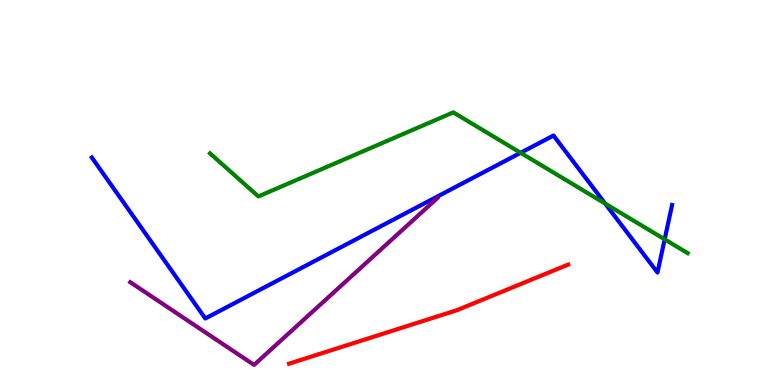[{'lines': ['blue', 'red'], 'intersections': []}, {'lines': ['green', 'red'], 'intersections': []}, {'lines': ['purple', 'red'], 'intersections': []}, {'lines': ['blue', 'green'], 'intersections': [{'x': 6.72, 'y': 6.03}, {'x': 7.81, 'y': 4.71}, {'x': 8.58, 'y': 3.78}]}, {'lines': ['blue', 'purple'], 'intersections': []}, {'lines': ['green', 'purple'], 'intersections': []}]